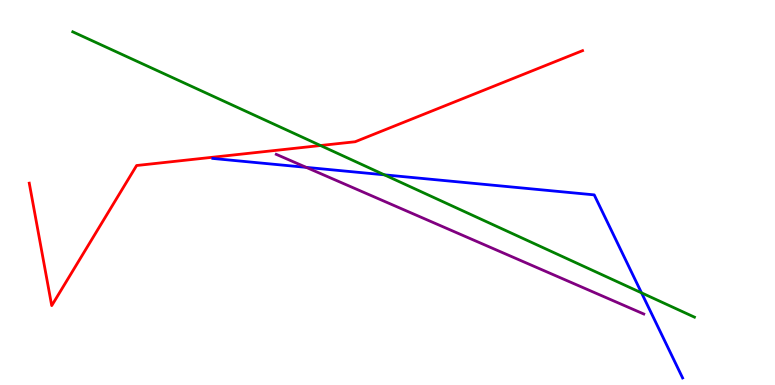[{'lines': ['blue', 'red'], 'intersections': []}, {'lines': ['green', 'red'], 'intersections': [{'x': 4.14, 'y': 6.22}]}, {'lines': ['purple', 'red'], 'intersections': []}, {'lines': ['blue', 'green'], 'intersections': [{'x': 4.96, 'y': 5.46}, {'x': 8.28, 'y': 2.39}]}, {'lines': ['blue', 'purple'], 'intersections': [{'x': 3.95, 'y': 5.65}]}, {'lines': ['green', 'purple'], 'intersections': []}]